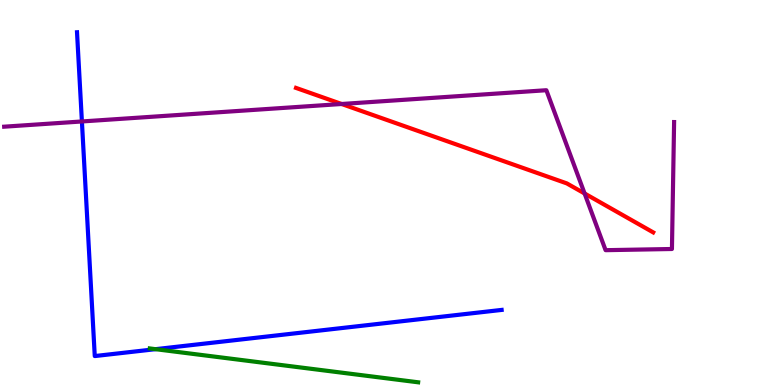[{'lines': ['blue', 'red'], 'intersections': []}, {'lines': ['green', 'red'], 'intersections': []}, {'lines': ['purple', 'red'], 'intersections': [{'x': 4.41, 'y': 7.3}, {'x': 7.54, 'y': 4.97}]}, {'lines': ['blue', 'green'], 'intersections': [{'x': 2.01, 'y': 0.931}]}, {'lines': ['blue', 'purple'], 'intersections': [{'x': 1.06, 'y': 6.85}]}, {'lines': ['green', 'purple'], 'intersections': []}]